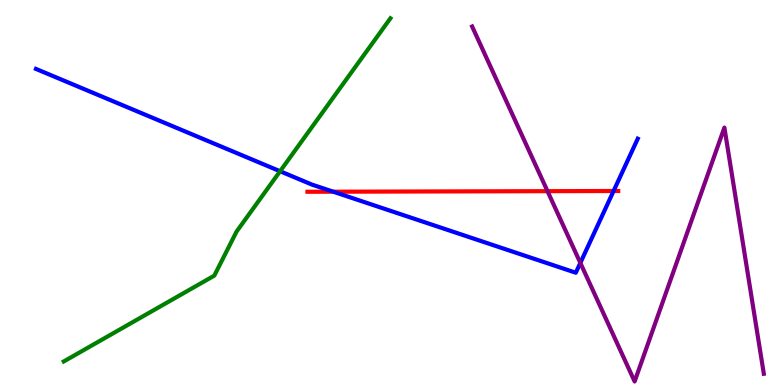[{'lines': ['blue', 'red'], 'intersections': [{'x': 4.3, 'y': 5.02}, {'x': 7.92, 'y': 5.04}]}, {'lines': ['green', 'red'], 'intersections': []}, {'lines': ['purple', 'red'], 'intersections': [{'x': 7.06, 'y': 5.03}]}, {'lines': ['blue', 'green'], 'intersections': [{'x': 3.61, 'y': 5.55}]}, {'lines': ['blue', 'purple'], 'intersections': [{'x': 7.49, 'y': 3.17}]}, {'lines': ['green', 'purple'], 'intersections': []}]